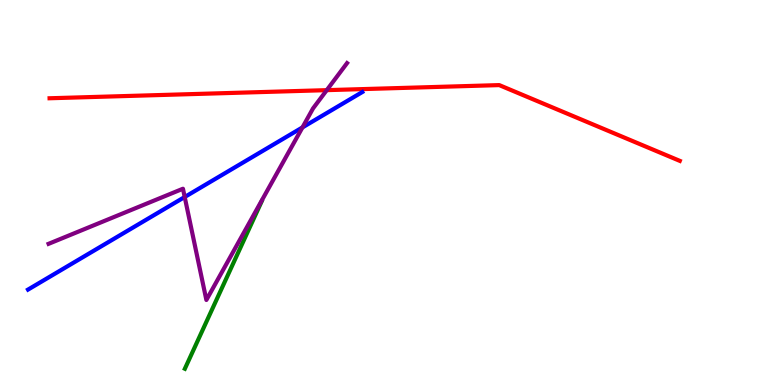[{'lines': ['blue', 'red'], 'intersections': []}, {'lines': ['green', 'red'], 'intersections': []}, {'lines': ['purple', 'red'], 'intersections': [{'x': 4.22, 'y': 7.66}]}, {'lines': ['blue', 'green'], 'intersections': []}, {'lines': ['blue', 'purple'], 'intersections': [{'x': 2.38, 'y': 4.88}, {'x': 3.9, 'y': 6.69}]}, {'lines': ['green', 'purple'], 'intersections': []}]